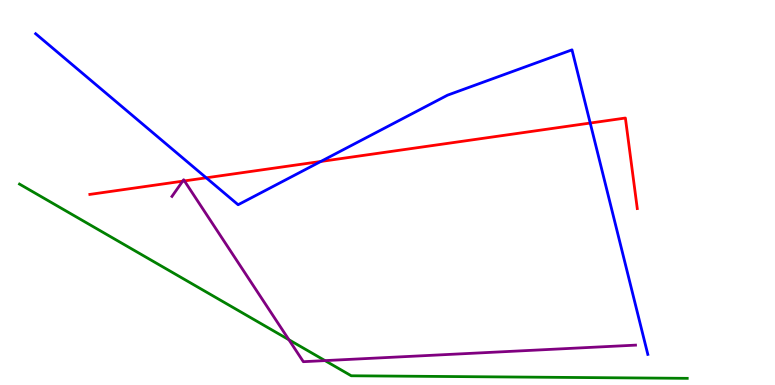[{'lines': ['blue', 'red'], 'intersections': [{'x': 2.66, 'y': 5.38}, {'x': 4.14, 'y': 5.81}, {'x': 7.62, 'y': 6.8}]}, {'lines': ['green', 'red'], 'intersections': []}, {'lines': ['purple', 'red'], 'intersections': [{'x': 2.36, 'y': 5.29}, {'x': 2.38, 'y': 5.3}]}, {'lines': ['blue', 'green'], 'intersections': []}, {'lines': ['blue', 'purple'], 'intersections': []}, {'lines': ['green', 'purple'], 'intersections': [{'x': 3.73, 'y': 1.18}, {'x': 4.19, 'y': 0.634}]}]